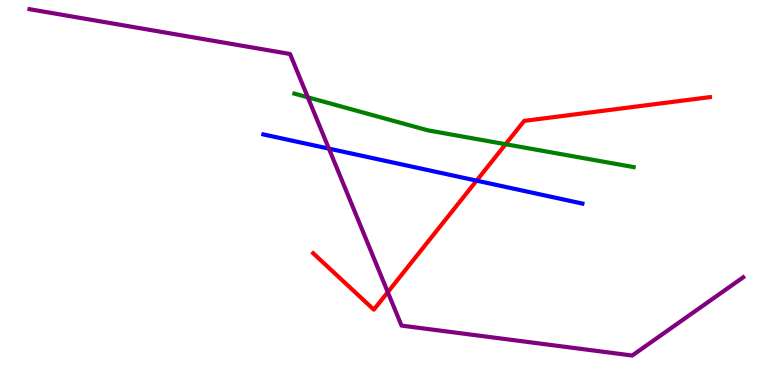[{'lines': ['blue', 'red'], 'intersections': [{'x': 6.15, 'y': 5.31}]}, {'lines': ['green', 'red'], 'intersections': [{'x': 6.52, 'y': 6.25}]}, {'lines': ['purple', 'red'], 'intersections': [{'x': 5.0, 'y': 2.41}]}, {'lines': ['blue', 'green'], 'intersections': []}, {'lines': ['blue', 'purple'], 'intersections': [{'x': 4.24, 'y': 6.14}]}, {'lines': ['green', 'purple'], 'intersections': [{'x': 3.97, 'y': 7.47}]}]